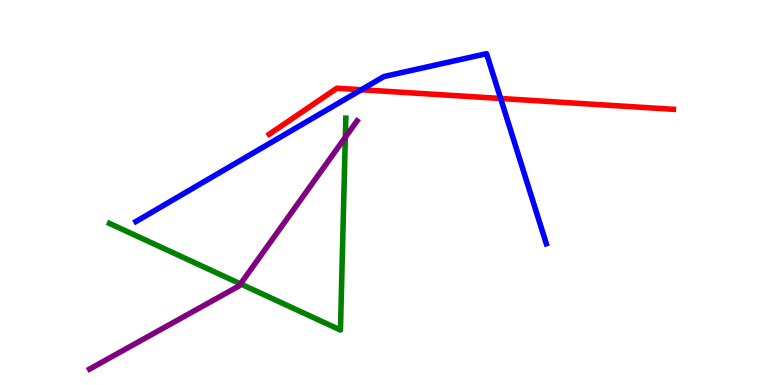[{'lines': ['blue', 'red'], 'intersections': [{'x': 4.66, 'y': 7.67}, {'x': 6.46, 'y': 7.44}]}, {'lines': ['green', 'red'], 'intersections': []}, {'lines': ['purple', 'red'], 'intersections': []}, {'lines': ['blue', 'green'], 'intersections': []}, {'lines': ['blue', 'purple'], 'intersections': []}, {'lines': ['green', 'purple'], 'intersections': [{'x': 3.1, 'y': 2.63}, {'x': 4.46, 'y': 6.43}]}]